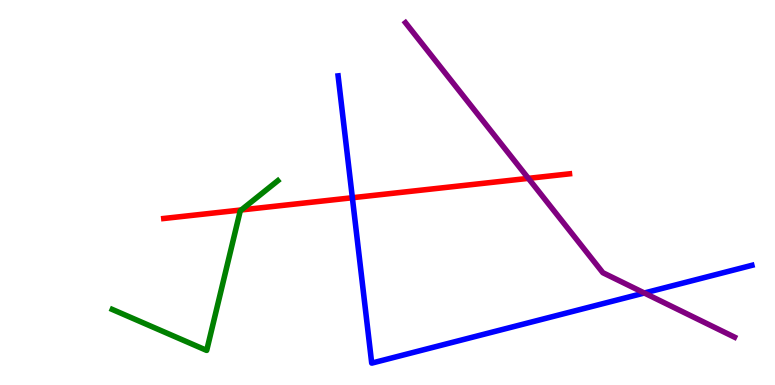[{'lines': ['blue', 'red'], 'intersections': [{'x': 4.55, 'y': 4.86}]}, {'lines': ['green', 'red'], 'intersections': [{'x': 3.11, 'y': 4.55}]}, {'lines': ['purple', 'red'], 'intersections': [{'x': 6.82, 'y': 5.37}]}, {'lines': ['blue', 'green'], 'intersections': []}, {'lines': ['blue', 'purple'], 'intersections': [{'x': 8.31, 'y': 2.39}]}, {'lines': ['green', 'purple'], 'intersections': []}]